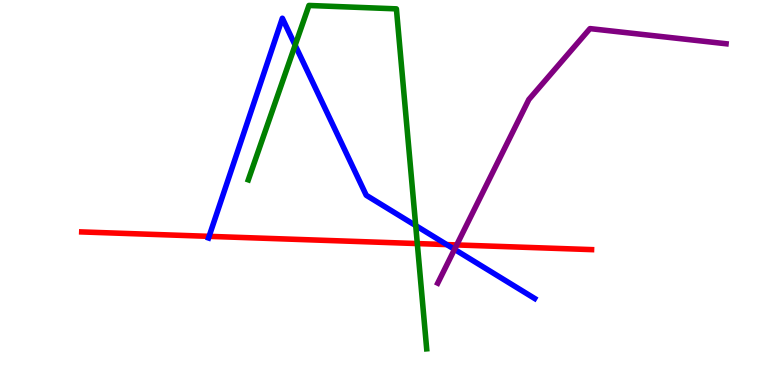[{'lines': ['blue', 'red'], 'intersections': [{'x': 2.7, 'y': 3.86}, {'x': 5.76, 'y': 3.65}]}, {'lines': ['green', 'red'], 'intersections': [{'x': 5.38, 'y': 3.67}]}, {'lines': ['purple', 'red'], 'intersections': [{'x': 5.89, 'y': 3.64}]}, {'lines': ['blue', 'green'], 'intersections': [{'x': 3.81, 'y': 8.83}, {'x': 5.36, 'y': 4.14}]}, {'lines': ['blue', 'purple'], 'intersections': [{'x': 5.86, 'y': 3.52}]}, {'lines': ['green', 'purple'], 'intersections': []}]